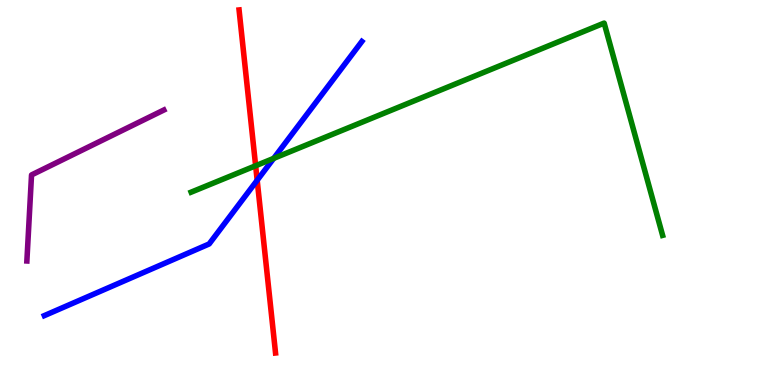[{'lines': ['blue', 'red'], 'intersections': [{'x': 3.32, 'y': 5.32}]}, {'lines': ['green', 'red'], 'intersections': [{'x': 3.3, 'y': 5.69}]}, {'lines': ['purple', 'red'], 'intersections': []}, {'lines': ['blue', 'green'], 'intersections': [{'x': 3.53, 'y': 5.89}]}, {'lines': ['blue', 'purple'], 'intersections': []}, {'lines': ['green', 'purple'], 'intersections': []}]